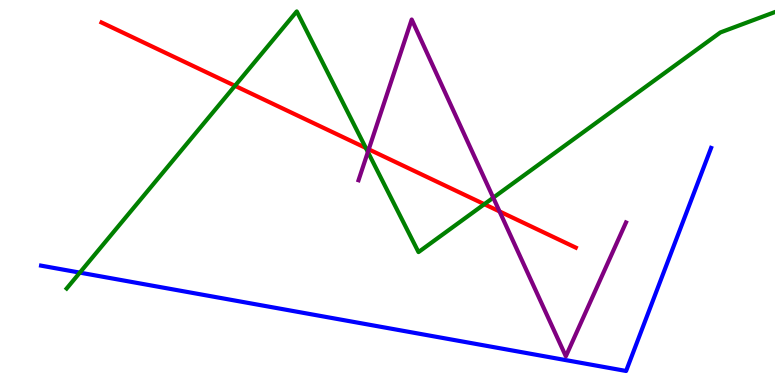[{'lines': ['blue', 'red'], 'intersections': []}, {'lines': ['green', 'red'], 'intersections': [{'x': 3.03, 'y': 7.77}, {'x': 4.72, 'y': 6.16}, {'x': 6.25, 'y': 4.7}]}, {'lines': ['purple', 'red'], 'intersections': [{'x': 4.76, 'y': 6.12}, {'x': 6.45, 'y': 4.51}]}, {'lines': ['blue', 'green'], 'intersections': [{'x': 1.03, 'y': 2.92}]}, {'lines': ['blue', 'purple'], 'intersections': []}, {'lines': ['green', 'purple'], 'intersections': [{'x': 4.75, 'y': 6.05}, {'x': 6.36, 'y': 4.87}]}]